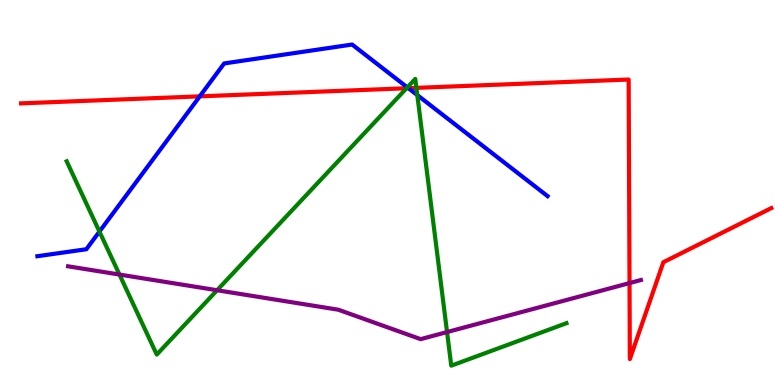[{'lines': ['blue', 'red'], 'intersections': [{'x': 2.58, 'y': 7.5}, {'x': 5.27, 'y': 7.71}]}, {'lines': ['green', 'red'], 'intersections': [{'x': 5.25, 'y': 7.71}, {'x': 5.37, 'y': 7.72}]}, {'lines': ['purple', 'red'], 'intersections': [{'x': 8.12, 'y': 2.65}]}, {'lines': ['blue', 'green'], 'intersections': [{'x': 1.28, 'y': 3.98}, {'x': 5.26, 'y': 7.73}, {'x': 5.38, 'y': 7.53}]}, {'lines': ['blue', 'purple'], 'intersections': []}, {'lines': ['green', 'purple'], 'intersections': [{'x': 1.54, 'y': 2.87}, {'x': 2.8, 'y': 2.46}, {'x': 5.77, 'y': 1.38}]}]